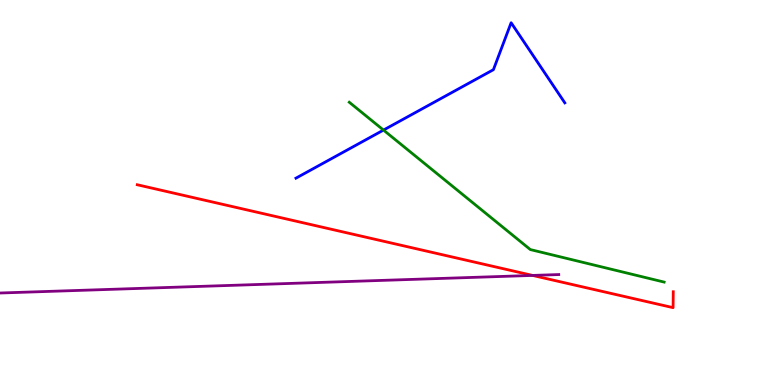[{'lines': ['blue', 'red'], 'intersections': []}, {'lines': ['green', 'red'], 'intersections': []}, {'lines': ['purple', 'red'], 'intersections': [{'x': 6.87, 'y': 2.85}]}, {'lines': ['blue', 'green'], 'intersections': [{'x': 4.95, 'y': 6.62}]}, {'lines': ['blue', 'purple'], 'intersections': []}, {'lines': ['green', 'purple'], 'intersections': []}]